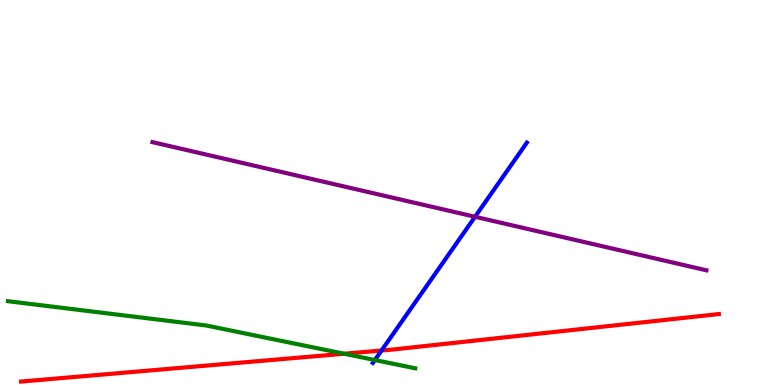[{'lines': ['blue', 'red'], 'intersections': [{'x': 4.92, 'y': 0.896}]}, {'lines': ['green', 'red'], 'intersections': [{'x': 4.44, 'y': 0.812}]}, {'lines': ['purple', 'red'], 'intersections': []}, {'lines': ['blue', 'green'], 'intersections': [{'x': 4.84, 'y': 0.649}]}, {'lines': ['blue', 'purple'], 'intersections': [{'x': 6.13, 'y': 4.37}]}, {'lines': ['green', 'purple'], 'intersections': []}]